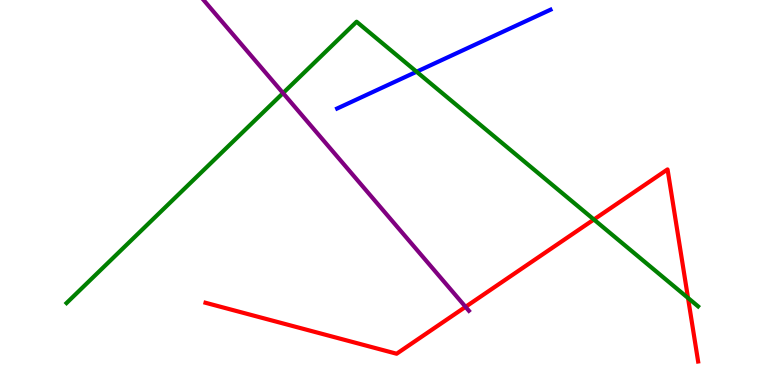[{'lines': ['blue', 'red'], 'intersections': []}, {'lines': ['green', 'red'], 'intersections': [{'x': 7.66, 'y': 4.3}, {'x': 8.88, 'y': 2.26}]}, {'lines': ['purple', 'red'], 'intersections': [{'x': 6.01, 'y': 2.03}]}, {'lines': ['blue', 'green'], 'intersections': [{'x': 5.38, 'y': 8.14}]}, {'lines': ['blue', 'purple'], 'intersections': []}, {'lines': ['green', 'purple'], 'intersections': [{'x': 3.65, 'y': 7.58}]}]